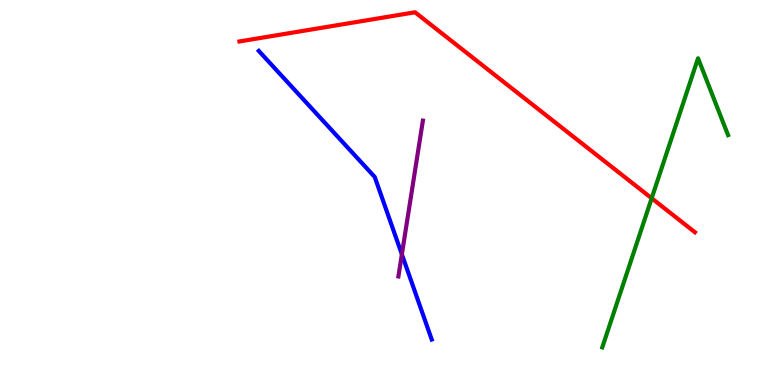[{'lines': ['blue', 'red'], 'intersections': []}, {'lines': ['green', 'red'], 'intersections': [{'x': 8.41, 'y': 4.85}]}, {'lines': ['purple', 'red'], 'intersections': []}, {'lines': ['blue', 'green'], 'intersections': []}, {'lines': ['blue', 'purple'], 'intersections': [{'x': 5.19, 'y': 3.39}]}, {'lines': ['green', 'purple'], 'intersections': []}]